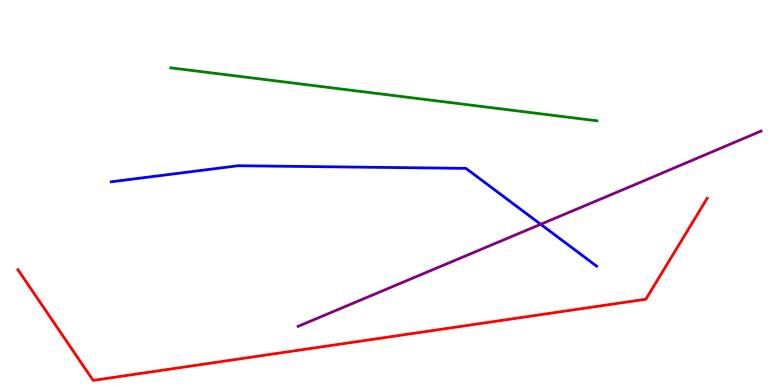[{'lines': ['blue', 'red'], 'intersections': []}, {'lines': ['green', 'red'], 'intersections': []}, {'lines': ['purple', 'red'], 'intersections': []}, {'lines': ['blue', 'green'], 'intersections': []}, {'lines': ['blue', 'purple'], 'intersections': [{'x': 6.98, 'y': 4.17}]}, {'lines': ['green', 'purple'], 'intersections': []}]